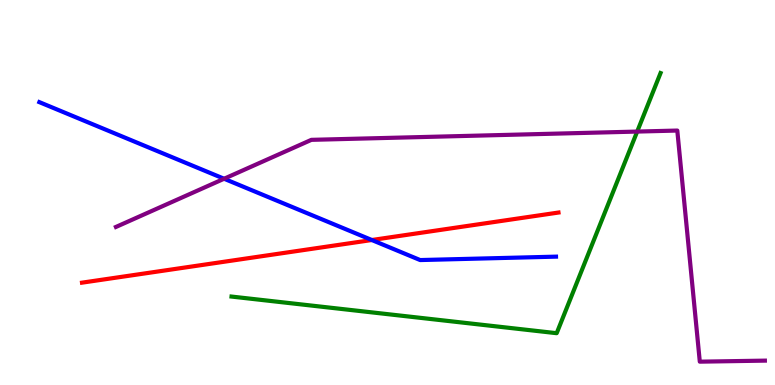[{'lines': ['blue', 'red'], 'intersections': [{'x': 4.8, 'y': 3.77}]}, {'lines': ['green', 'red'], 'intersections': []}, {'lines': ['purple', 'red'], 'intersections': []}, {'lines': ['blue', 'green'], 'intersections': []}, {'lines': ['blue', 'purple'], 'intersections': [{'x': 2.89, 'y': 5.36}]}, {'lines': ['green', 'purple'], 'intersections': [{'x': 8.22, 'y': 6.58}]}]